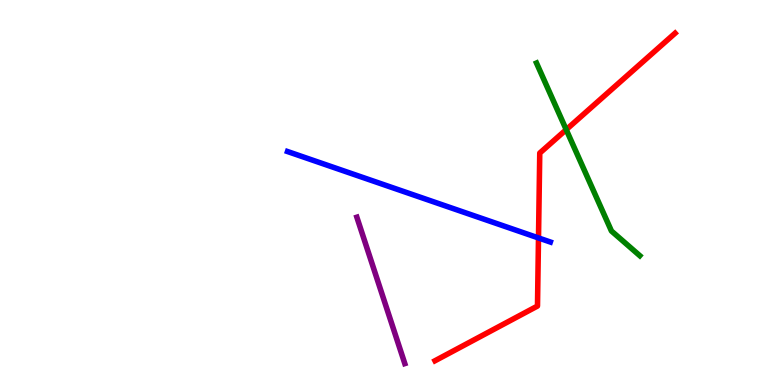[{'lines': ['blue', 'red'], 'intersections': [{'x': 6.95, 'y': 3.82}]}, {'lines': ['green', 'red'], 'intersections': [{'x': 7.31, 'y': 6.63}]}, {'lines': ['purple', 'red'], 'intersections': []}, {'lines': ['blue', 'green'], 'intersections': []}, {'lines': ['blue', 'purple'], 'intersections': []}, {'lines': ['green', 'purple'], 'intersections': []}]